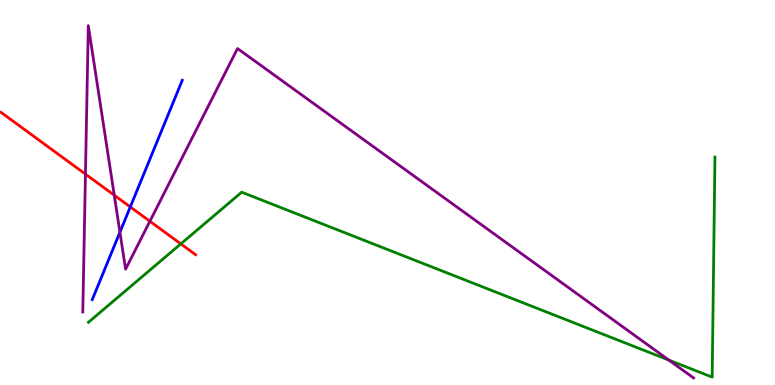[{'lines': ['blue', 'red'], 'intersections': [{'x': 1.68, 'y': 4.63}]}, {'lines': ['green', 'red'], 'intersections': [{'x': 2.33, 'y': 3.67}]}, {'lines': ['purple', 'red'], 'intersections': [{'x': 1.1, 'y': 5.48}, {'x': 1.47, 'y': 4.93}, {'x': 1.93, 'y': 4.25}]}, {'lines': ['blue', 'green'], 'intersections': []}, {'lines': ['blue', 'purple'], 'intersections': [{'x': 1.55, 'y': 3.97}]}, {'lines': ['green', 'purple'], 'intersections': [{'x': 8.63, 'y': 0.647}]}]